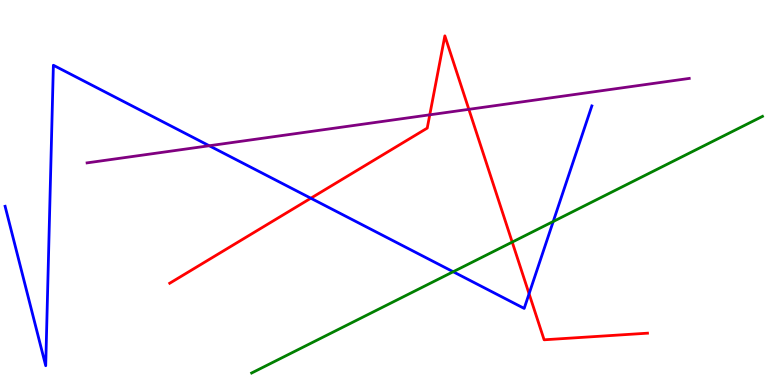[{'lines': ['blue', 'red'], 'intersections': [{'x': 4.01, 'y': 4.85}, {'x': 6.83, 'y': 2.37}]}, {'lines': ['green', 'red'], 'intersections': [{'x': 6.61, 'y': 3.71}]}, {'lines': ['purple', 'red'], 'intersections': [{'x': 5.55, 'y': 7.02}, {'x': 6.05, 'y': 7.16}]}, {'lines': ['blue', 'green'], 'intersections': [{'x': 5.85, 'y': 2.94}, {'x': 7.14, 'y': 4.25}]}, {'lines': ['blue', 'purple'], 'intersections': [{'x': 2.7, 'y': 6.21}]}, {'lines': ['green', 'purple'], 'intersections': []}]